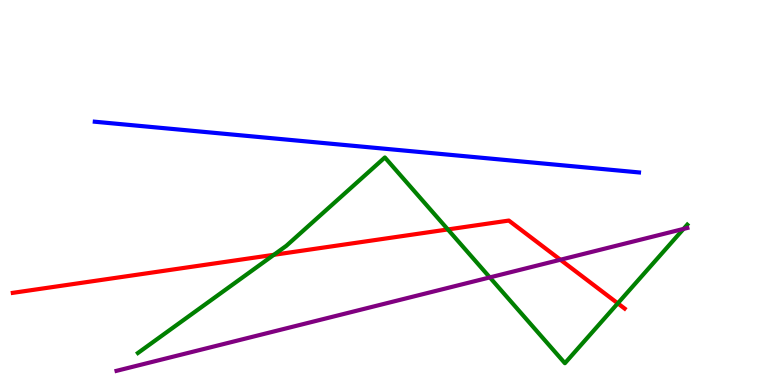[{'lines': ['blue', 'red'], 'intersections': []}, {'lines': ['green', 'red'], 'intersections': [{'x': 3.53, 'y': 3.38}, {'x': 5.78, 'y': 4.04}, {'x': 7.97, 'y': 2.12}]}, {'lines': ['purple', 'red'], 'intersections': [{'x': 7.23, 'y': 3.25}]}, {'lines': ['blue', 'green'], 'intersections': []}, {'lines': ['blue', 'purple'], 'intersections': []}, {'lines': ['green', 'purple'], 'intersections': [{'x': 6.32, 'y': 2.79}, {'x': 8.82, 'y': 4.05}]}]